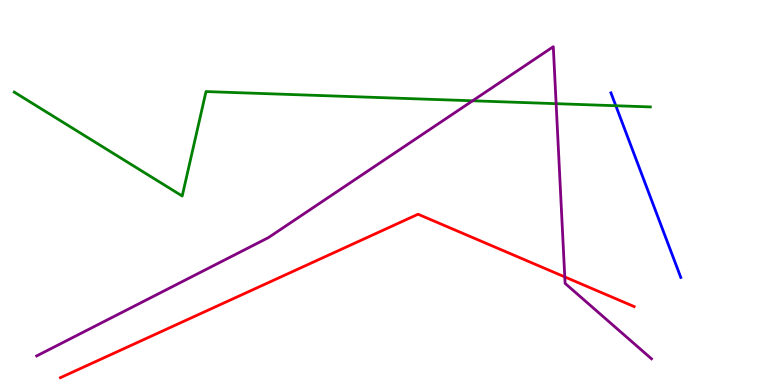[{'lines': ['blue', 'red'], 'intersections': []}, {'lines': ['green', 'red'], 'intersections': []}, {'lines': ['purple', 'red'], 'intersections': [{'x': 7.29, 'y': 2.81}]}, {'lines': ['blue', 'green'], 'intersections': [{'x': 7.95, 'y': 7.25}]}, {'lines': ['blue', 'purple'], 'intersections': []}, {'lines': ['green', 'purple'], 'intersections': [{'x': 6.1, 'y': 7.38}, {'x': 7.18, 'y': 7.31}]}]